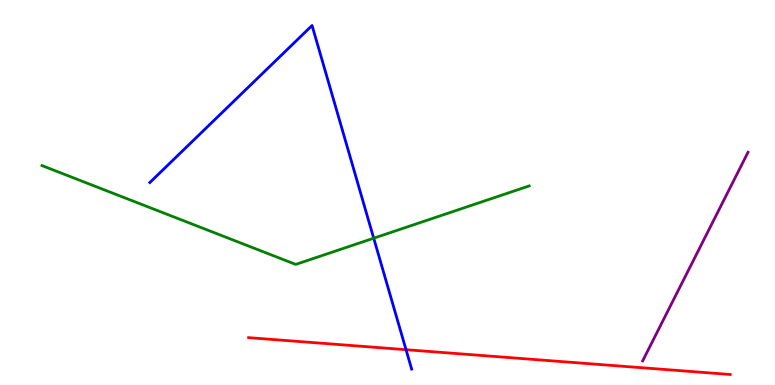[{'lines': ['blue', 'red'], 'intersections': [{'x': 5.24, 'y': 0.917}]}, {'lines': ['green', 'red'], 'intersections': []}, {'lines': ['purple', 'red'], 'intersections': []}, {'lines': ['blue', 'green'], 'intersections': [{'x': 4.82, 'y': 3.81}]}, {'lines': ['blue', 'purple'], 'intersections': []}, {'lines': ['green', 'purple'], 'intersections': []}]